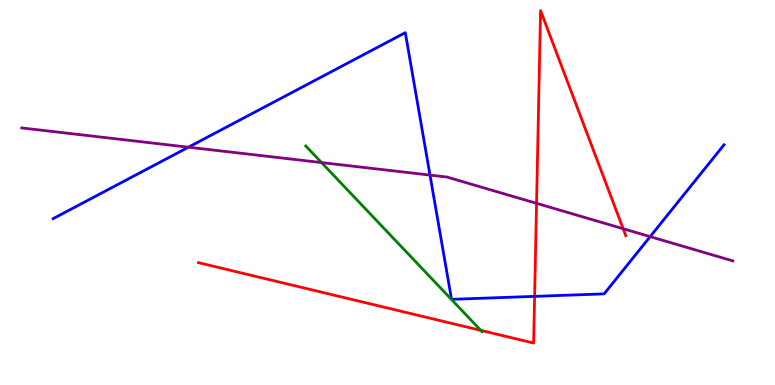[{'lines': ['blue', 'red'], 'intersections': [{'x': 6.9, 'y': 2.3}]}, {'lines': ['green', 'red'], 'intersections': [{'x': 6.2, 'y': 1.42}]}, {'lines': ['purple', 'red'], 'intersections': [{'x': 6.92, 'y': 4.72}, {'x': 8.04, 'y': 4.06}]}, {'lines': ['blue', 'green'], 'intersections': []}, {'lines': ['blue', 'purple'], 'intersections': [{'x': 2.43, 'y': 6.18}, {'x': 5.55, 'y': 5.45}, {'x': 8.39, 'y': 3.85}]}, {'lines': ['green', 'purple'], 'intersections': [{'x': 4.15, 'y': 5.78}]}]